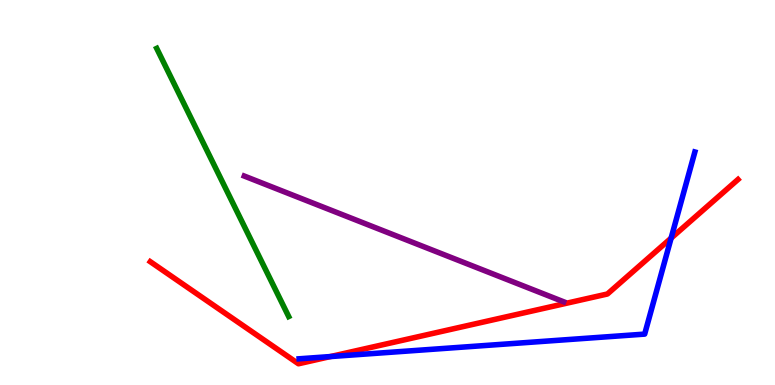[{'lines': ['blue', 'red'], 'intersections': [{'x': 4.26, 'y': 0.739}, {'x': 8.66, 'y': 3.81}]}, {'lines': ['green', 'red'], 'intersections': []}, {'lines': ['purple', 'red'], 'intersections': []}, {'lines': ['blue', 'green'], 'intersections': []}, {'lines': ['blue', 'purple'], 'intersections': []}, {'lines': ['green', 'purple'], 'intersections': []}]